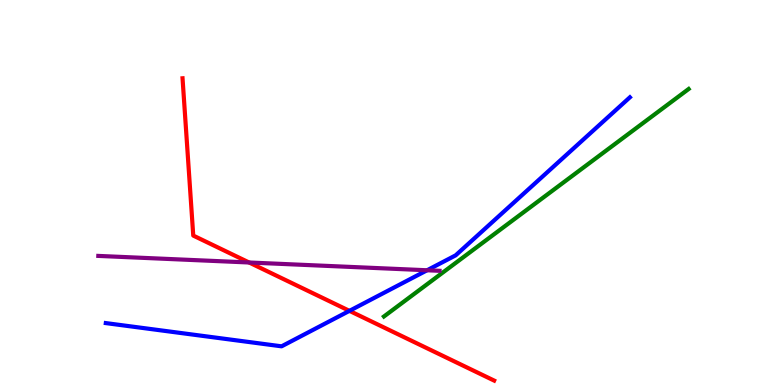[{'lines': ['blue', 'red'], 'intersections': [{'x': 4.51, 'y': 1.93}]}, {'lines': ['green', 'red'], 'intersections': []}, {'lines': ['purple', 'red'], 'intersections': [{'x': 3.21, 'y': 3.18}]}, {'lines': ['blue', 'green'], 'intersections': []}, {'lines': ['blue', 'purple'], 'intersections': [{'x': 5.51, 'y': 2.98}]}, {'lines': ['green', 'purple'], 'intersections': []}]